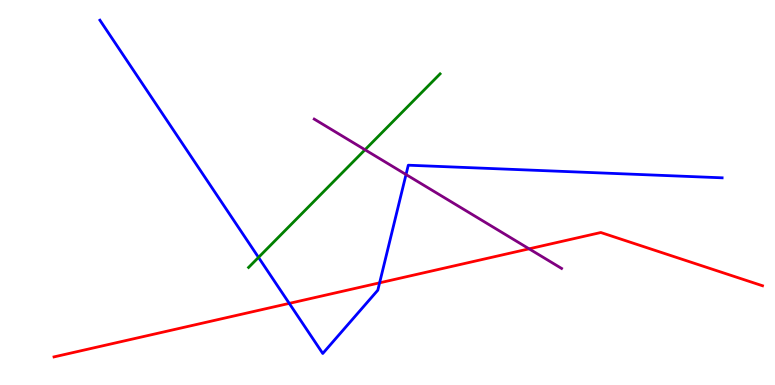[{'lines': ['blue', 'red'], 'intersections': [{'x': 3.73, 'y': 2.12}, {'x': 4.9, 'y': 2.65}]}, {'lines': ['green', 'red'], 'intersections': []}, {'lines': ['purple', 'red'], 'intersections': [{'x': 6.83, 'y': 3.54}]}, {'lines': ['blue', 'green'], 'intersections': [{'x': 3.34, 'y': 3.31}]}, {'lines': ['blue', 'purple'], 'intersections': [{'x': 5.24, 'y': 5.47}]}, {'lines': ['green', 'purple'], 'intersections': [{'x': 4.71, 'y': 6.11}]}]